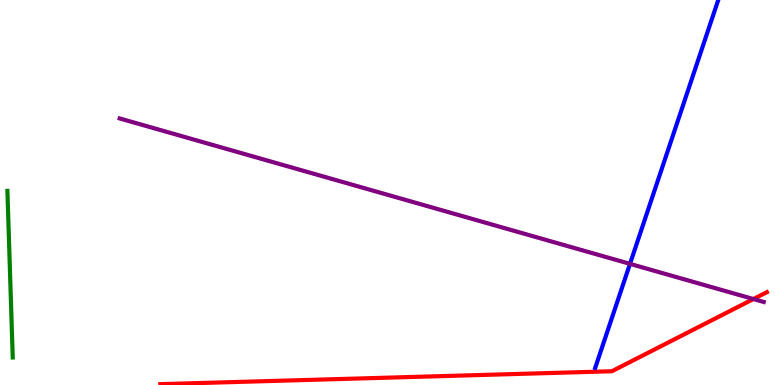[{'lines': ['blue', 'red'], 'intersections': []}, {'lines': ['green', 'red'], 'intersections': []}, {'lines': ['purple', 'red'], 'intersections': [{'x': 9.72, 'y': 2.23}]}, {'lines': ['blue', 'green'], 'intersections': []}, {'lines': ['blue', 'purple'], 'intersections': [{'x': 8.13, 'y': 3.15}]}, {'lines': ['green', 'purple'], 'intersections': []}]